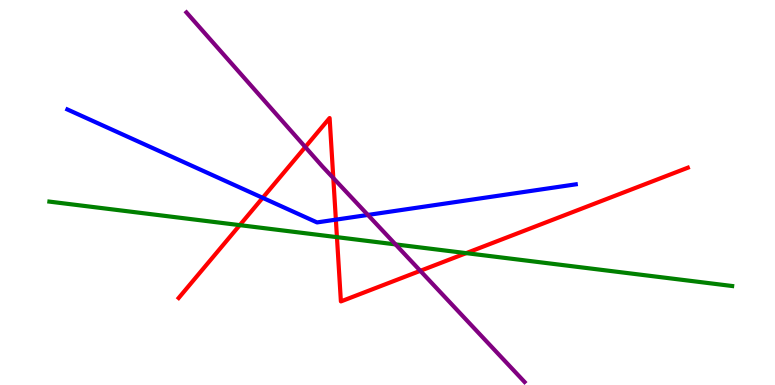[{'lines': ['blue', 'red'], 'intersections': [{'x': 3.39, 'y': 4.86}, {'x': 4.33, 'y': 4.29}]}, {'lines': ['green', 'red'], 'intersections': [{'x': 3.09, 'y': 4.15}, {'x': 4.35, 'y': 3.84}, {'x': 6.02, 'y': 3.43}]}, {'lines': ['purple', 'red'], 'intersections': [{'x': 3.94, 'y': 6.18}, {'x': 4.3, 'y': 5.37}, {'x': 5.42, 'y': 2.97}]}, {'lines': ['blue', 'green'], 'intersections': []}, {'lines': ['blue', 'purple'], 'intersections': [{'x': 4.75, 'y': 4.42}]}, {'lines': ['green', 'purple'], 'intersections': [{'x': 5.1, 'y': 3.65}]}]